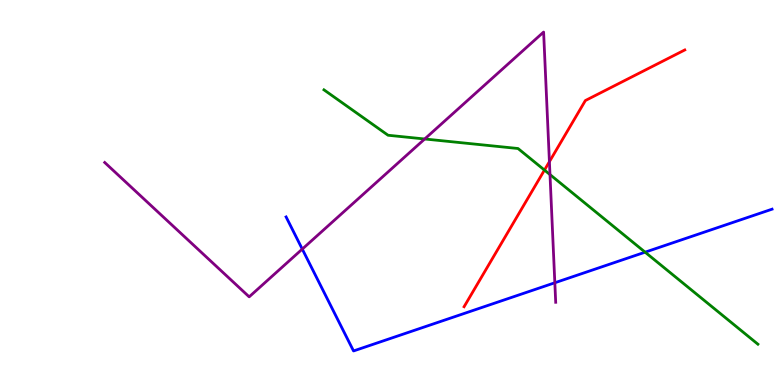[{'lines': ['blue', 'red'], 'intersections': []}, {'lines': ['green', 'red'], 'intersections': [{'x': 7.03, 'y': 5.58}]}, {'lines': ['purple', 'red'], 'intersections': [{'x': 7.09, 'y': 5.8}]}, {'lines': ['blue', 'green'], 'intersections': [{'x': 8.32, 'y': 3.45}]}, {'lines': ['blue', 'purple'], 'intersections': [{'x': 3.9, 'y': 3.53}, {'x': 7.16, 'y': 2.66}]}, {'lines': ['green', 'purple'], 'intersections': [{'x': 5.48, 'y': 6.39}, {'x': 7.1, 'y': 5.47}]}]